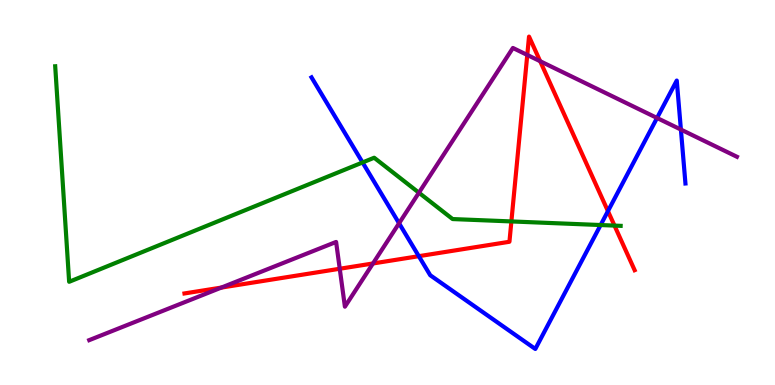[{'lines': ['blue', 'red'], 'intersections': [{'x': 5.4, 'y': 3.35}, {'x': 7.84, 'y': 4.52}]}, {'lines': ['green', 'red'], 'intersections': [{'x': 6.6, 'y': 4.25}, {'x': 7.93, 'y': 4.14}]}, {'lines': ['purple', 'red'], 'intersections': [{'x': 2.86, 'y': 2.53}, {'x': 4.38, 'y': 3.02}, {'x': 4.81, 'y': 3.16}, {'x': 6.8, 'y': 8.57}, {'x': 6.97, 'y': 8.41}]}, {'lines': ['blue', 'green'], 'intersections': [{'x': 4.68, 'y': 5.78}, {'x': 7.75, 'y': 4.15}]}, {'lines': ['blue', 'purple'], 'intersections': [{'x': 5.15, 'y': 4.2}, {'x': 8.48, 'y': 6.94}, {'x': 8.79, 'y': 6.63}]}, {'lines': ['green', 'purple'], 'intersections': [{'x': 5.41, 'y': 4.99}]}]